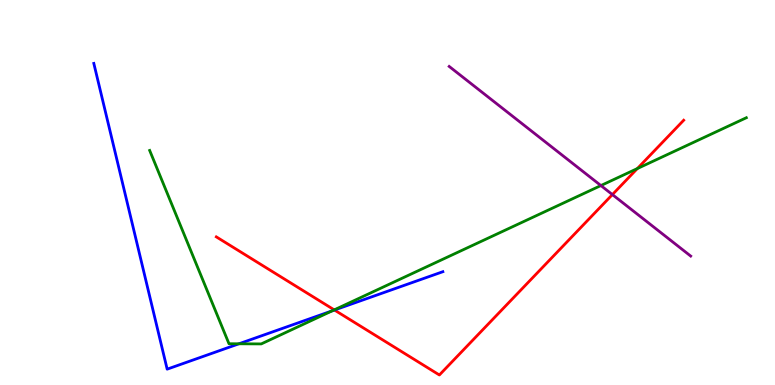[{'lines': ['blue', 'red'], 'intersections': [{'x': 4.32, 'y': 1.95}]}, {'lines': ['green', 'red'], 'intersections': [{'x': 4.31, 'y': 1.95}, {'x': 8.22, 'y': 5.62}]}, {'lines': ['purple', 'red'], 'intersections': [{'x': 7.9, 'y': 4.95}]}, {'lines': ['blue', 'green'], 'intersections': [{'x': 3.08, 'y': 1.07}, {'x': 4.29, 'y': 1.93}]}, {'lines': ['blue', 'purple'], 'intersections': []}, {'lines': ['green', 'purple'], 'intersections': [{'x': 7.75, 'y': 5.18}]}]